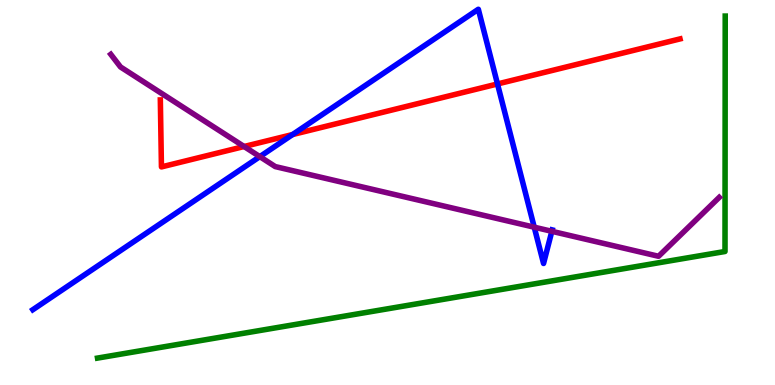[{'lines': ['blue', 'red'], 'intersections': [{'x': 3.78, 'y': 6.51}, {'x': 6.42, 'y': 7.82}]}, {'lines': ['green', 'red'], 'intersections': []}, {'lines': ['purple', 'red'], 'intersections': [{'x': 3.15, 'y': 6.19}]}, {'lines': ['blue', 'green'], 'intersections': []}, {'lines': ['blue', 'purple'], 'intersections': [{'x': 3.35, 'y': 5.93}, {'x': 6.89, 'y': 4.1}, {'x': 7.12, 'y': 3.99}]}, {'lines': ['green', 'purple'], 'intersections': []}]